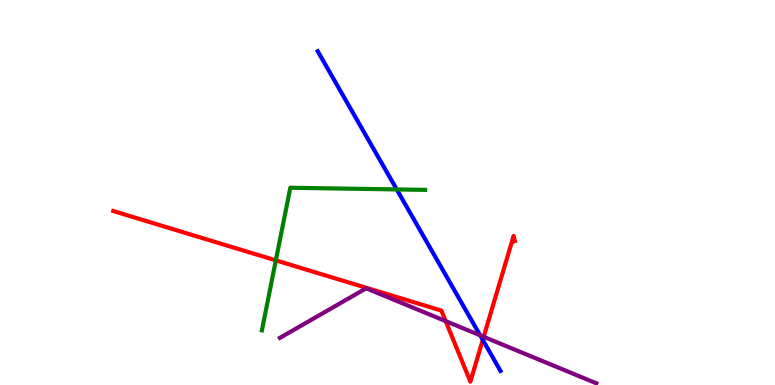[{'lines': ['blue', 'red'], 'intersections': [{'x': 6.23, 'y': 1.17}]}, {'lines': ['green', 'red'], 'intersections': [{'x': 3.56, 'y': 3.24}]}, {'lines': ['purple', 'red'], 'intersections': [{'x': 5.75, 'y': 1.66}, {'x': 6.24, 'y': 1.25}]}, {'lines': ['blue', 'green'], 'intersections': [{'x': 5.12, 'y': 5.08}]}, {'lines': ['blue', 'purple'], 'intersections': [{'x': 6.2, 'y': 1.29}]}, {'lines': ['green', 'purple'], 'intersections': []}]